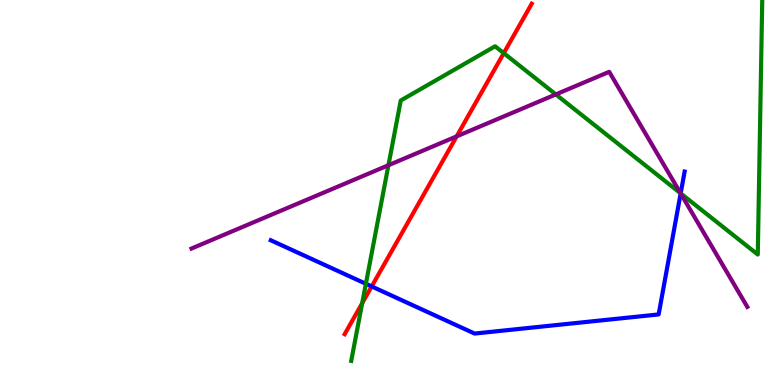[{'lines': ['blue', 'red'], 'intersections': [{'x': 4.8, 'y': 2.56}]}, {'lines': ['green', 'red'], 'intersections': [{'x': 4.67, 'y': 2.12}, {'x': 6.5, 'y': 8.62}]}, {'lines': ['purple', 'red'], 'intersections': [{'x': 5.89, 'y': 6.46}]}, {'lines': ['blue', 'green'], 'intersections': [{'x': 4.72, 'y': 2.63}, {'x': 8.78, 'y': 4.98}]}, {'lines': ['blue', 'purple'], 'intersections': [{'x': 8.78, 'y': 4.98}]}, {'lines': ['green', 'purple'], 'intersections': [{'x': 5.01, 'y': 5.71}, {'x': 7.17, 'y': 7.55}, {'x': 8.78, 'y': 4.98}]}]